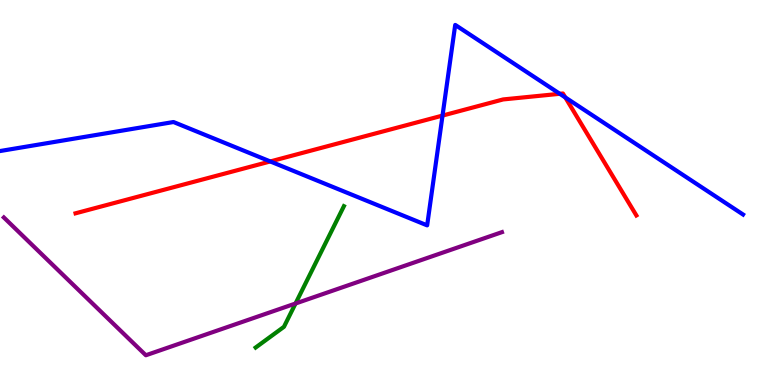[{'lines': ['blue', 'red'], 'intersections': [{'x': 3.49, 'y': 5.81}, {'x': 5.71, 'y': 7.0}, {'x': 7.22, 'y': 7.56}, {'x': 7.29, 'y': 7.47}]}, {'lines': ['green', 'red'], 'intersections': []}, {'lines': ['purple', 'red'], 'intersections': []}, {'lines': ['blue', 'green'], 'intersections': []}, {'lines': ['blue', 'purple'], 'intersections': []}, {'lines': ['green', 'purple'], 'intersections': [{'x': 3.81, 'y': 2.12}]}]